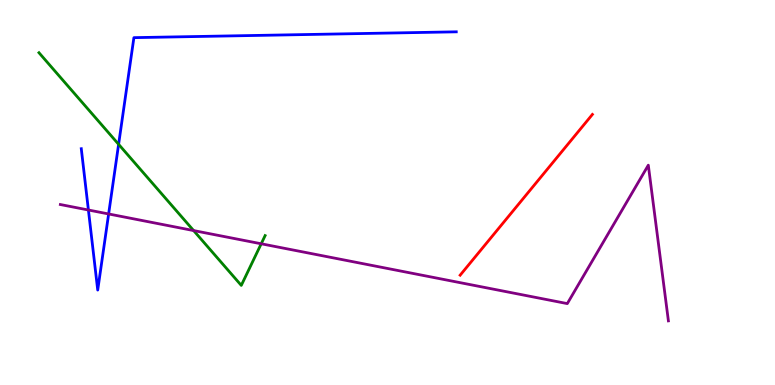[{'lines': ['blue', 'red'], 'intersections': []}, {'lines': ['green', 'red'], 'intersections': []}, {'lines': ['purple', 'red'], 'intersections': []}, {'lines': ['blue', 'green'], 'intersections': [{'x': 1.53, 'y': 6.25}]}, {'lines': ['blue', 'purple'], 'intersections': [{'x': 1.14, 'y': 4.55}, {'x': 1.4, 'y': 4.44}]}, {'lines': ['green', 'purple'], 'intersections': [{'x': 2.5, 'y': 4.01}, {'x': 3.37, 'y': 3.67}]}]